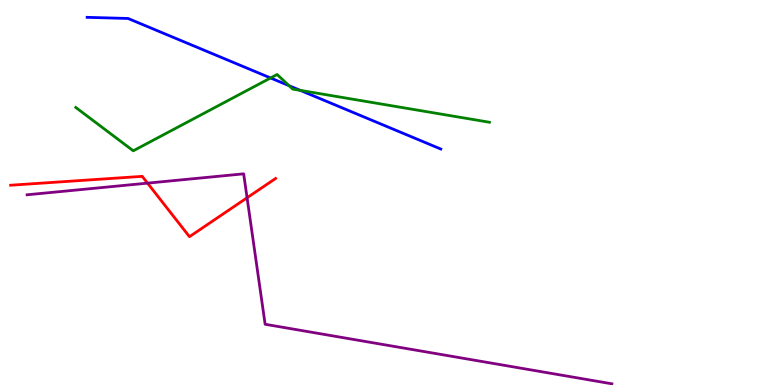[{'lines': ['blue', 'red'], 'intersections': []}, {'lines': ['green', 'red'], 'intersections': []}, {'lines': ['purple', 'red'], 'intersections': [{'x': 1.9, 'y': 5.24}, {'x': 3.19, 'y': 4.86}]}, {'lines': ['blue', 'green'], 'intersections': [{'x': 3.49, 'y': 7.97}, {'x': 3.73, 'y': 7.77}, {'x': 3.87, 'y': 7.65}]}, {'lines': ['blue', 'purple'], 'intersections': []}, {'lines': ['green', 'purple'], 'intersections': []}]